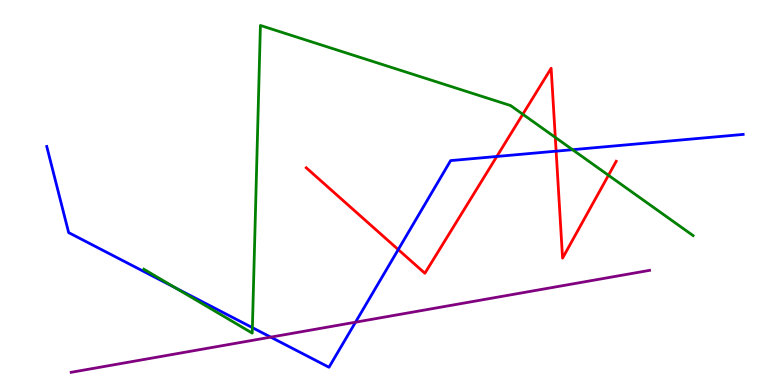[{'lines': ['blue', 'red'], 'intersections': [{'x': 5.14, 'y': 3.52}, {'x': 6.41, 'y': 5.94}, {'x': 7.18, 'y': 6.07}]}, {'lines': ['green', 'red'], 'intersections': [{'x': 6.75, 'y': 7.03}, {'x': 7.17, 'y': 6.43}, {'x': 7.85, 'y': 5.45}]}, {'lines': ['purple', 'red'], 'intersections': []}, {'lines': ['blue', 'green'], 'intersections': [{'x': 2.26, 'y': 2.53}, {'x': 3.26, 'y': 1.49}, {'x': 7.39, 'y': 6.11}]}, {'lines': ['blue', 'purple'], 'intersections': [{'x': 3.49, 'y': 1.24}, {'x': 4.59, 'y': 1.63}]}, {'lines': ['green', 'purple'], 'intersections': []}]